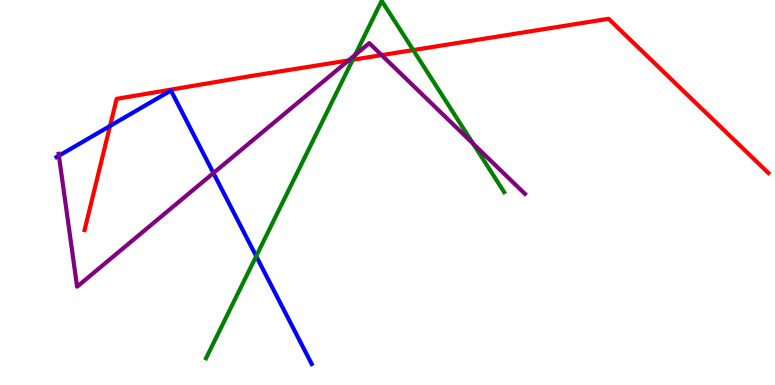[{'lines': ['blue', 'red'], 'intersections': [{'x': 1.42, 'y': 6.73}]}, {'lines': ['green', 'red'], 'intersections': [{'x': 4.55, 'y': 8.45}, {'x': 5.33, 'y': 8.7}]}, {'lines': ['purple', 'red'], 'intersections': [{'x': 4.5, 'y': 8.43}, {'x': 4.92, 'y': 8.57}]}, {'lines': ['blue', 'green'], 'intersections': [{'x': 3.31, 'y': 3.35}]}, {'lines': ['blue', 'purple'], 'intersections': [{'x': 0.76, 'y': 5.96}, {'x': 2.75, 'y': 5.51}]}, {'lines': ['green', 'purple'], 'intersections': [{'x': 4.58, 'y': 8.57}, {'x': 6.11, 'y': 6.27}]}]